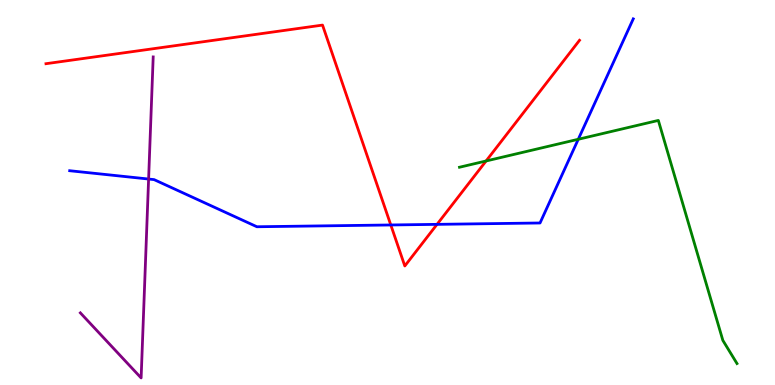[{'lines': ['blue', 'red'], 'intersections': [{'x': 5.04, 'y': 4.16}, {'x': 5.64, 'y': 4.17}]}, {'lines': ['green', 'red'], 'intersections': [{'x': 6.27, 'y': 5.82}]}, {'lines': ['purple', 'red'], 'intersections': []}, {'lines': ['blue', 'green'], 'intersections': [{'x': 7.46, 'y': 6.38}]}, {'lines': ['blue', 'purple'], 'intersections': [{'x': 1.92, 'y': 5.35}]}, {'lines': ['green', 'purple'], 'intersections': []}]